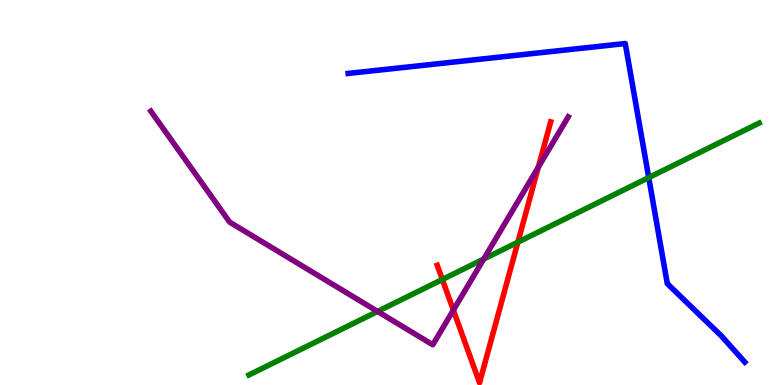[{'lines': ['blue', 'red'], 'intersections': []}, {'lines': ['green', 'red'], 'intersections': [{'x': 5.71, 'y': 2.74}, {'x': 6.68, 'y': 3.71}]}, {'lines': ['purple', 'red'], 'intersections': [{'x': 5.85, 'y': 1.95}, {'x': 6.95, 'y': 5.66}]}, {'lines': ['blue', 'green'], 'intersections': [{'x': 8.37, 'y': 5.39}]}, {'lines': ['blue', 'purple'], 'intersections': []}, {'lines': ['green', 'purple'], 'intersections': [{'x': 4.87, 'y': 1.91}, {'x': 6.24, 'y': 3.27}]}]